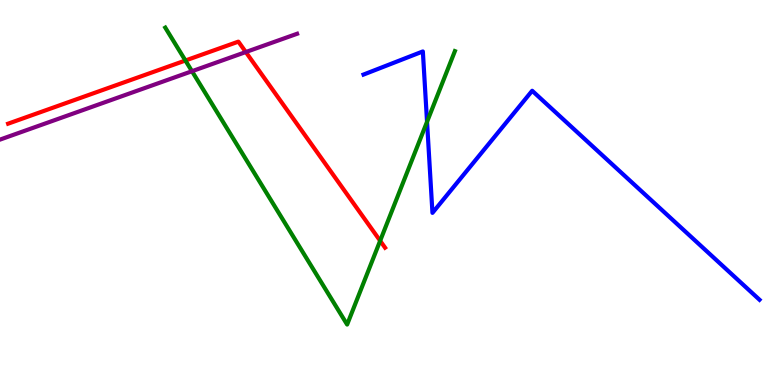[{'lines': ['blue', 'red'], 'intersections': []}, {'lines': ['green', 'red'], 'intersections': [{'x': 2.39, 'y': 8.43}, {'x': 4.91, 'y': 3.75}]}, {'lines': ['purple', 'red'], 'intersections': [{'x': 3.17, 'y': 8.65}]}, {'lines': ['blue', 'green'], 'intersections': [{'x': 5.51, 'y': 6.84}]}, {'lines': ['blue', 'purple'], 'intersections': []}, {'lines': ['green', 'purple'], 'intersections': [{'x': 2.48, 'y': 8.15}]}]